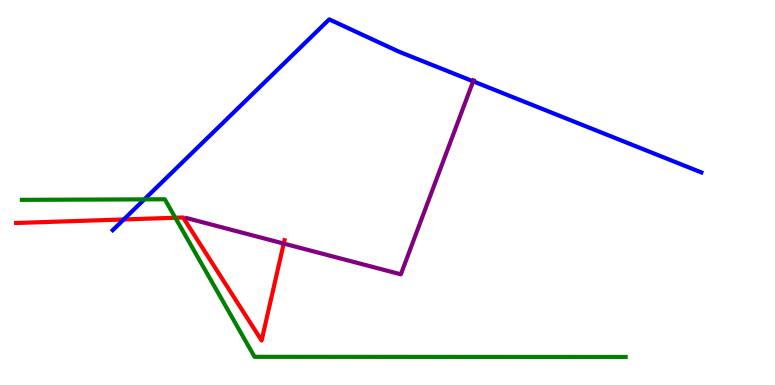[{'lines': ['blue', 'red'], 'intersections': [{'x': 1.6, 'y': 4.3}]}, {'lines': ['green', 'red'], 'intersections': [{'x': 2.26, 'y': 4.34}]}, {'lines': ['purple', 'red'], 'intersections': [{'x': 3.66, 'y': 3.67}]}, {'lines': ['blue', 'green'], 'intersections': [{'x': 1.86, 'y': 4.82}]}, {'lines': ['blue', 'purple'], 'intersections': [{'x': 6.11, 'y': 7.89}]}, {'lines': ['green', 'purple'], 'intersections': []}]